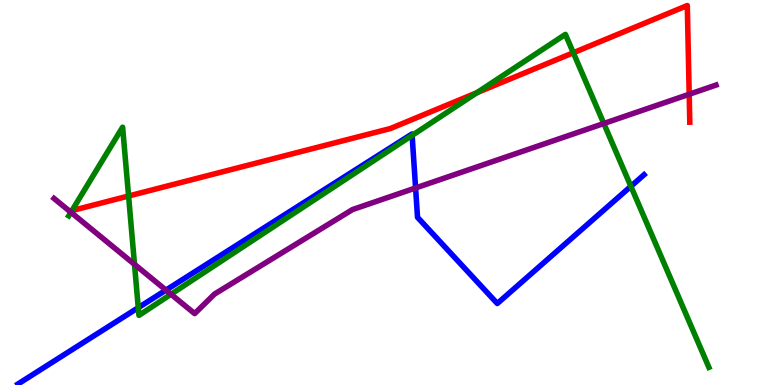[{'lines': ['blue', 'red'], 'intersections': []}, {'lines': ['green', 'red'], 'intersections': [{'x': 0.928, 'y': 4.53}, {'x': 1.66, 'y': 4.91}, {'x': 6.15, 'y': 7.59}, {'x': 7.4, 'y': 8.63}]}, {'lines': ['purple', 'red'], 'intersections': [{'x': 8.89, 'y': 7.55}]}, {'lines': ['blue', 'green'], 'intersections': [{'x': 1.78, 'y': 2.01}, {'x': 5.32, 'y': 6.48}, {'x': 8.14, 'y': 5.16}]}, {'lines': ['blue', 'purple'], 'intersections': [{'x': 2.14, 'y': 2.46}, {'x': 5.36, 'y': 5.12}]}, {'lines': ['green', 'purple'], 'intersections': [{'x': 0.915, 'y': 4.49}, {'x': 1.74, 'y': 3.13}, {'x': 2.21, 'y': 2.36}, {'x': 7.79, 'y': 6.79}]}]